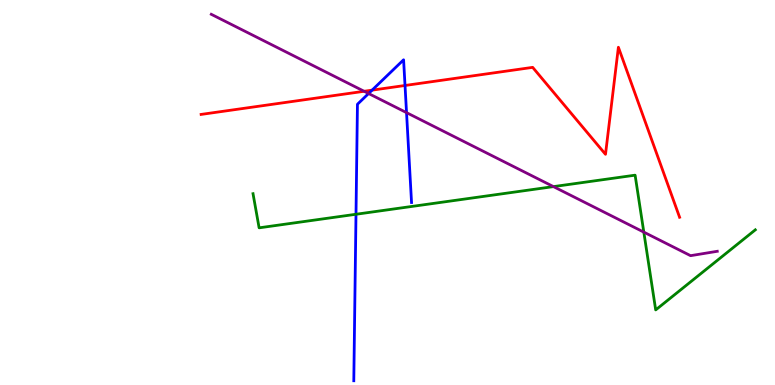[{'lines': ['blue', 'red'], 'intersections': [{'x': 4.8, 'y': 7.66}, {'x': 5.23, 'y': 7.78}]}, {'lines': ['green', 'red'], 'intersections': []}, {'lines': ['purple', 'red'], 'intersections': [{'x': 4.7, 'y': 7.63}]}, {'lines': ['blue', 'green'], 'intersections': [{'x': 4.59, 'y': 4.43}]}, {'lines': ['blue', 'purple'], 'intersections': [{'x': 4.76, 'y': 7.57}, {'x': 5.25, 'y': 7.07}]}, {'lines': ['green', 'purple'], 'intersections': [{'x': 7.14, 'y': 5.15}, {'x': 8.31, 'y': 3.97}]}]